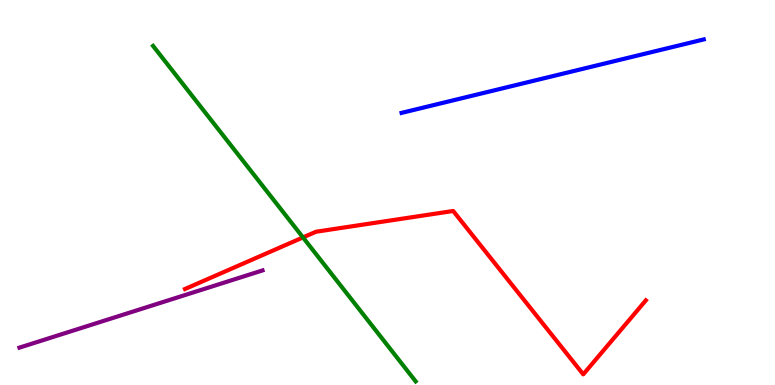[{'lines': ['blue', 'red'], 'intersections': []}, {'lines': ['green', 'red'], 'intersections': [{'x': 3.91, 'y': 3.83}]}, {'lines': ['purple', 'red'], 'intersections': []}, {'lines': ['blue', 'green'], 'intersections': []}, {'lines': ['blue', 'purple'], 'intersections': []}, {'lines': ['green', 'purple'], 'intersections': []}]